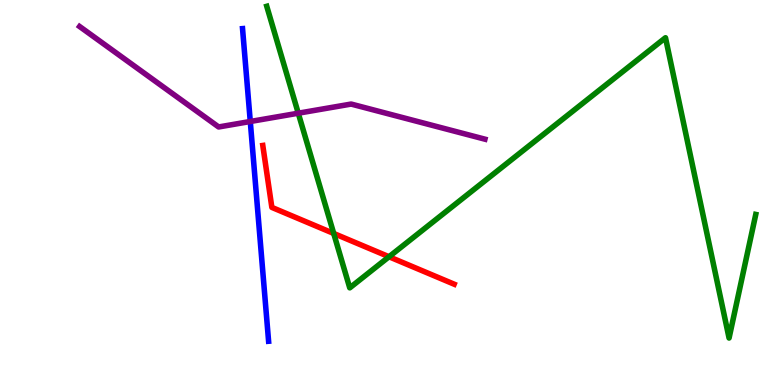[{'lines': ['blue', 'red'], 'intersections': []}, {'lines': ['green', 'red'], 'intersections': [{'x': 4.31, 'y': 3.94}, {'x': 5.02, 'y': 3.33}]}, {'lines': ['purple', 'red'], 'intersections': []}, {'lines': ['blue', 'green'], 'intersections': []}, {'lines': ['blue', 'purple'], 'intersections': [{'x': 3.23, 'y': 6.84}]}, {'lines': ['green', 'purple'], 'intersections': [{'x': 3.85, 'y': 7.06}]}]